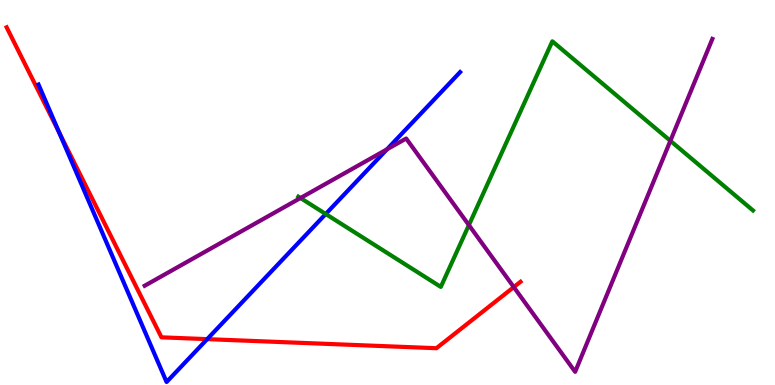[{'lines': ['blue', 'red'], 'intersections': [{'x': 0.763, 'y': 6.56}, {'x': 2.67, 'y': 1.19}]}, {'lines': ['green', 'red'], 'intersections': []}, {'lines': ['purple', 'red'], 'intersections': [{'x': 6.63, 'y': 2.54}]}, {'lines': ['blue', 'green'], 'intersections': [{'x': 4.2, 'y': 4.44}]}, {'lines': ['blue', 'purple'], 'intersections': [{'x': 4.99, 'y': 6.12}]}, {'lines': ['green', 'purple'], 'intersections': [{'x': 3.88, 'y': 4.86}, {'x': 6.05, 'y': 4.15}, {'x': 8.65, 'y': 6.34}]}]